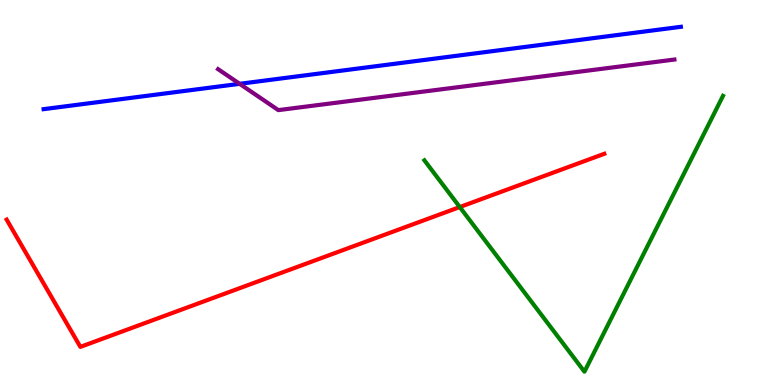[{'lines': ['blue', 'red'], 'intersections': []}, {'lines': ['green', 'red'], 'intersections': [{'x': 5.93, 'y': 4.62}]}, {'lines': ['purple', 'red'], 'intersections': []}, {'lines': ['blue', 'green'], 'intersections': []}, {'lines': ['blue', 'purple'], 'intersections': [{'x': 3.09, 'y': 7.82}]}, {'lines': ['green', 'purple'], 'intersections': []}]